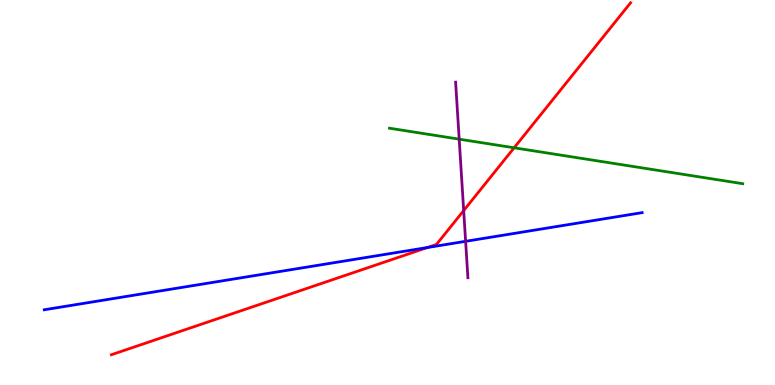[{'lines': ['blue', 'red'], 'intersections': [{'x': 5.51, 'y': 3.57}]}, {'lines': ['green', 'red'], 'intersections': [{'x': 6.63, 'y': 6.16}]}, {'lines': ['purple', 'red'], 'intersections': [{'x': 5.98, 'y': 4.53}]}, {'lines': ['blue', 'green'], 'intersections': []}, {'lines': ['blue', 'purple'], 'intersections': [{'x': 6.01, 'y': 3.73}]}, {'lines': ['green', 'purple'], 'intersections': [{'x': 5.93, 'y': 6.39}]}]